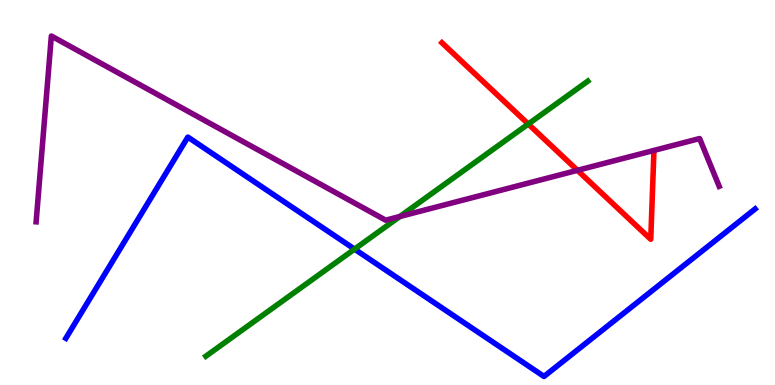[{'lines': ['blue', 'red'], 'intersections': []}, {'lines': ['green', 'red'], 'intersections': [{'x': 6.82, 'y': 6.78}]}, {'lines': ['purple', 'red'], 'intersections': [{'x': 7.45, 'y': 5.58}]}, {'lines': ['blue', 'green'], 'intersections': [{'x': 4.57, 'y': 3.53}]}, {'lines': ['blue', 'purple'], 'intersections': []}, {'lines': ['green', 'purple'], 'intersections': [{'x': 5.16, 'y': 4.38}]}]